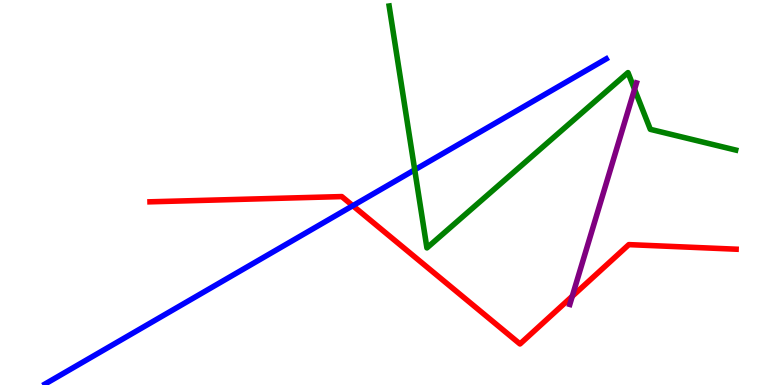[{'lines': ['blue', 'red'], 'intersections': [{'x': 4.55, 'y': 4.66}]}, {'lines': ['green', 'red'], 'intersections': []}, {'lines': ['purple', 'red'], 'intersections': [{'x': 7.38, 'y': 2.3}]}, {'lines': ['blue', 'green'], 'intersections': [{'x': 5.35, 'y': 5.59}]}, {'lines': ['blue', 'purple'], 'intersections': []}, {'lines': ['green', 'purple'], 'intersections': [{'x': 8.19, 'y': 7.68}]}]